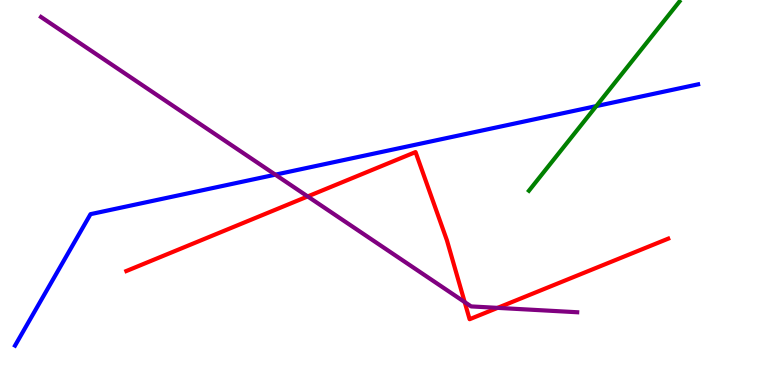[{'lines': ['blue', 'red'], 'intersections': []}, {'lines': ['green', 'red'], 'intersections': []}, {'lines': ['purple', 'red'], 'intersections': [{'x': 3.97, 'y': 4.9}, {'x': 6.0, 'y': 2.15}, {'x': 6.42, 'y': 2.0}]}, {'lines': ['blue', 'green'], 'intersections': [{'x': 7.69, 'y': 7.24}]}, {'lines': ['blue', 'purple'], 'intersections': [{'x': 3.55, 'y': 5.46}]}, {'lines': ['green', 'purple'], 'intersections': []}]